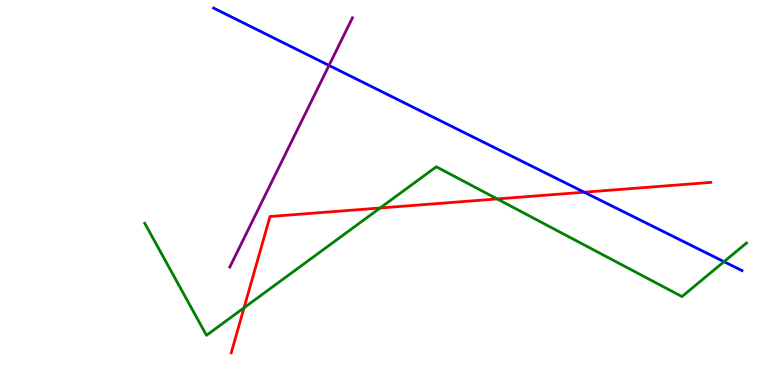[{'lines': ['blue', 'red'], 'intersections': [{'x': 7.54, 'y': 5.01}]}, {'lines': ['green', 'red'], 'intersections': [{'x': 3.15, 'y': 2.01}, {'x': 4.9, 'y': 4.6}, {'x': 6.42, 'y': 4.83}]}, {'lines': ['purple', 'red'], 'intersections': []}, {'lines': ['blue', 'green'], 'intersections': [{'x': 9.34, 'y': 3.2}]}, {'lines': ['blue', 'purple'], 'intersections': [{'x': 4.25, 'y': 8.3}]}, {'lines': ['green', 'purple'], 'intersections': []}]